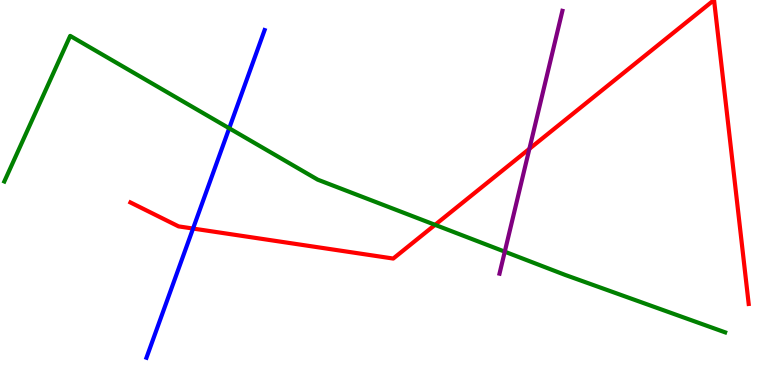[{'lines': ['blue', 'red'], 'intersections': [{'x': 2.49, 'y': 4.06}]}, {'lines': ['green', 'red'], 'intersections': [{'x': 5.61, 'y': 4.16}]}, {'lines': ['purple', 'red'], 'intersections': [{'x': 6.83, 'y': 6.13}]}, {'lines': ['blue', 'green'], 'intersections': [{'x': 2.96, 'y': 6.67}]}, {'lines': ['blue', 'purple'], 'intersections': []}, {'lines': ['green', 'purple'], 'intersections': [{'x': 6.51, 'y': 3.46}]}]